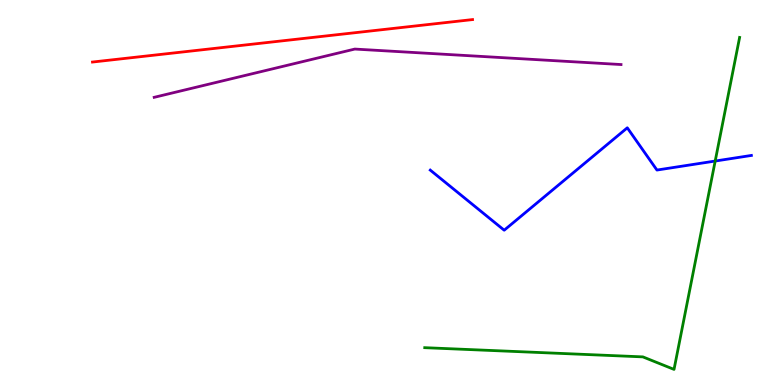[{'lines': ['blue', 'red'], 'intersections': []}, {'lines': ['green', 'red'], 'intersections': []}, {'lines': ['purple', 'red'], 'intersections': []}, {'lines': ['blue', 'green'], 'intersections': [{'x': 9.23, 'y': 5.82}]}, {'lines': ['blue', 'purple'], 'intersections': []}, {'lines': ['green', 'purple'], 'intersections': []}]